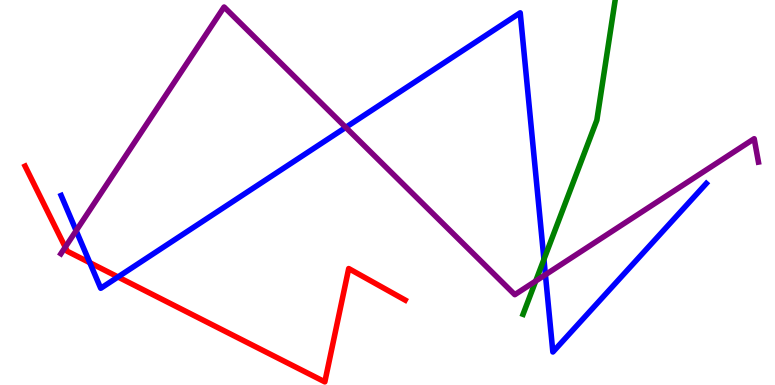[{'lines': ['blue', 'red'], 'intersections': [{'x': 1.16, 'y': 3.18}, {'x': 1.52, 'y': 2.81}]}, {'lines': ['green', 'red'], 'intersections': []}, {'lines': ['purple', 'red'], 'intersections': [{'x': 0.842, 'y': 3.58}]}, {'lines': ['blue', 'green'], 'intersections': [{'x': 7.02, 'y': 3.26}]}, {'lines': ['blue', 'purple'], 'intersections': [{'x': 0.983, 'y': 4.01}, {'x': 4.46, 'y': 6.69}, {'x': 7.04, 'y': 2.86}]}, {'lines': ['green', 'purple'], 'intersections': [{'x': 6.91, 'y': 2.7}]}]